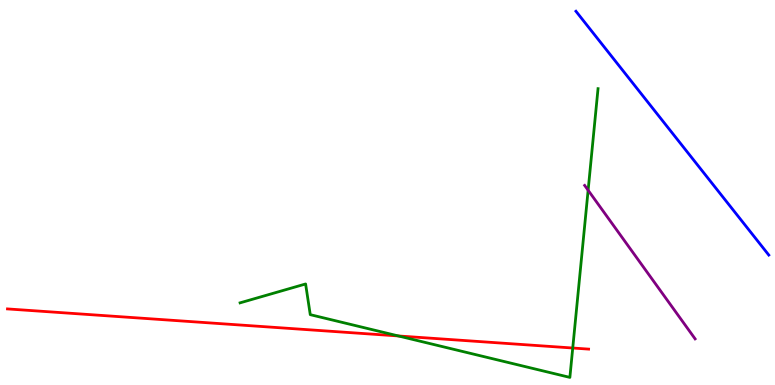[{'lines': ['blue', 'red'], 'intersections': []}, {'lines': ['green', 'red'], 'intersections': [{'x': 5.14, 'y': 1.27}, {'x': 7.39, 'y': 0.961}]}, {'lines': ['purple', 'red'], 'intersections': []}, {'lines': ['blue', 'green'], 'intersections': []}, {'lines': ['blue', 'purple'], 'intersections': []}, {'lines': ['green', 'purple'], 'intersections': [{'x': 7.59, 'y': 5.06}]}]